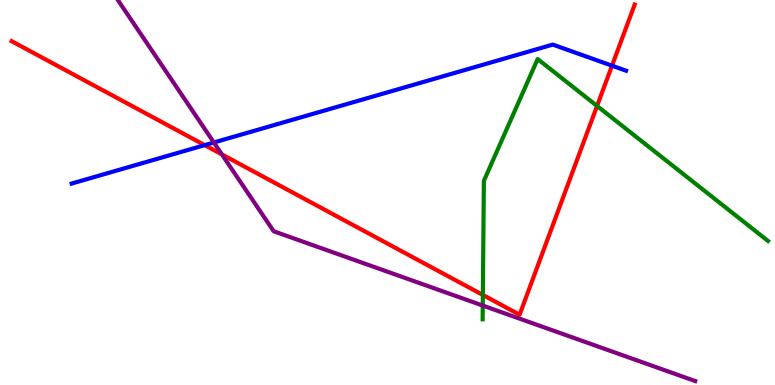[{'lines': ['blue', 'red'], 'intersections': [{'x': 2.64, 'y': 6.23}, {'x': 7.9, 'y': 8.29}]}, {'lines': ['green', 'red'], 'intersections': [{'x': 6.23, 'y': 2.34}, {'x': 7.7, 'y': 7.25}]}, {'lines': ['purple', 'red'], 'intersections': [{'x': 2.86, 'y': 5.99}]}, {'lines': ['blue', 'green'], 'intersections': []}, {'lines': ['blue', 'purple'], 'intersections': [{'x': 2.76, 'y': 6.3}]}, {'lines': ['green', 'purple'], 'intersections': [{'x': 6.23, 'y': 2.06}]}]